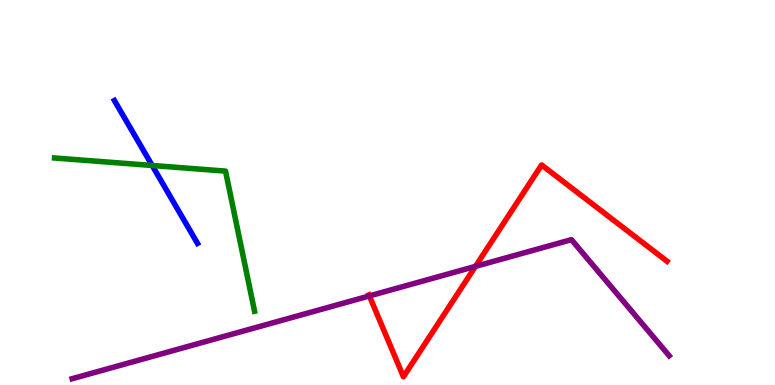[{'lines': ['blue', 'red'], 'intersections': []}, {'lines': ['green', 'red'], 'intersections': []}, {'lines': ['purple', 'red'], 'intersections': [{'x': 4.77, 'y': 2.31}, {'x': 6.13, 'y': 3.08}]}, {'lines': ['blue', 'green'], 'intersections': [{'x': 1.96, 'y': 5.7}]}, {'lines': ['blue', 'purple'], 'intersections': []}, {'lines': ['green', 'purple'], 'intersections': []}]